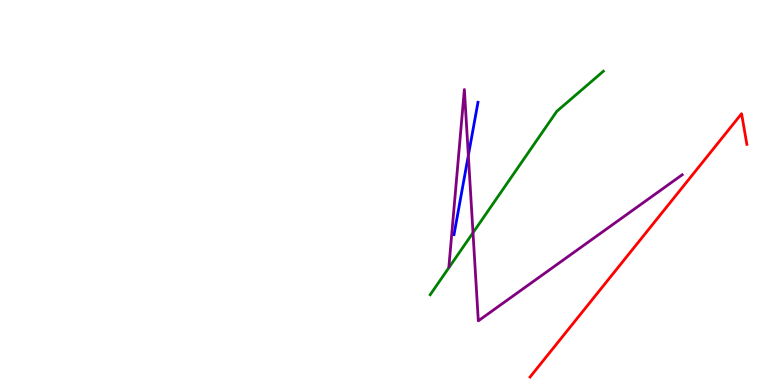[{'lines': ['blue', 'red'], 'intersections': []}, {'lines': ['green', 'red'], 'intersections': []}, {'lines': ['purple', 'red'], 'intersections': []}, {'lines': ['blue', 'green'], 'intersections': []}, {'lines': ['blue', 'purple'], 'intersections': [{'x': 6.04, 'y': 5.96}]}, {'lines': ['green', 'purple'], 'intersections': [{'x': 6.1, 'y': 3.96}]}]